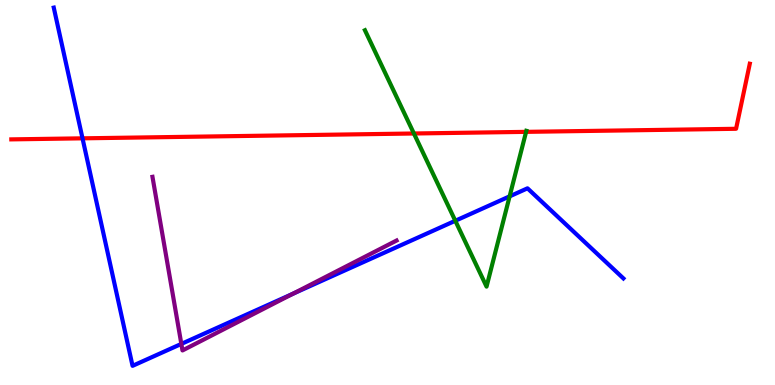[{'lines': ['blue', 'red'], 'intersections': [{'x': 1.06, 'y': 6.41}]}, {'lines': ['green', 'red'], 'intersections': [{'x': 5.34, 'y': 6.53}, {'x': 6.79, 'y': 6.58}]}, {'lines': ['purple', 'red'], 'intersections': []}, {'lines': ['blue', 'green'], 'intersections': [{'x': 5.87, 'y': 4.27}, {'x': 6.58, 'y': 4.9}]}, {'lines': ['blue', 'purple'], 'intersections': [{'x': 2.34, 'y': 1.07}, {'x': 3.78, 'y': 2.37}]}, {'lines': ['green', 'purple'], 'intersections': []}]